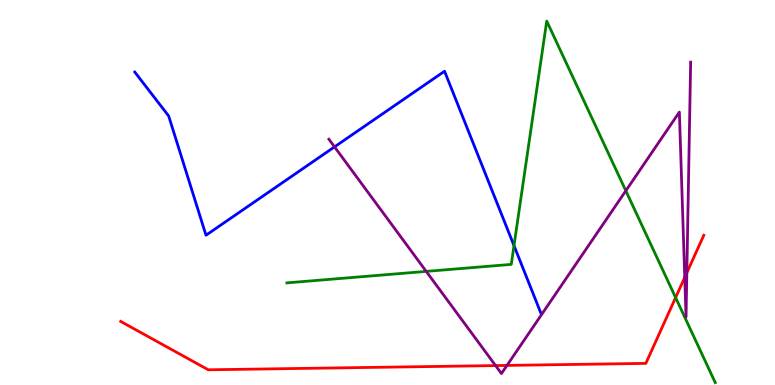[{'lines': ['blue', 'red'], 'intersections': []}, {'lines': ['green', 'red'], 'intersections': [{'x': 8.72, 'y': 2.27}]}, {'lines': ['purple', 'red'], 'intersections': [{'x': 6.39, 'y': 0.504}, {'x': 6.54, 'y': 0.509}, {'x': 8.84, 'y': 2.8}, {'x': 8.86, 'y': 2.92}]}, {'lines': ['blue', 'green'], 'intersections': [{'x': 6.63, 'y': 3.62}]}, {'lines': ['blue', 'purple'], 'intersections': [{'x': 4.32, 'y': 6.19}]}, {'lines': ['green', 'purple'], 'intersections': [{'x': 5.5, 'y': 2.95}, {'x': 8.08, 'y': 5.04}]}]